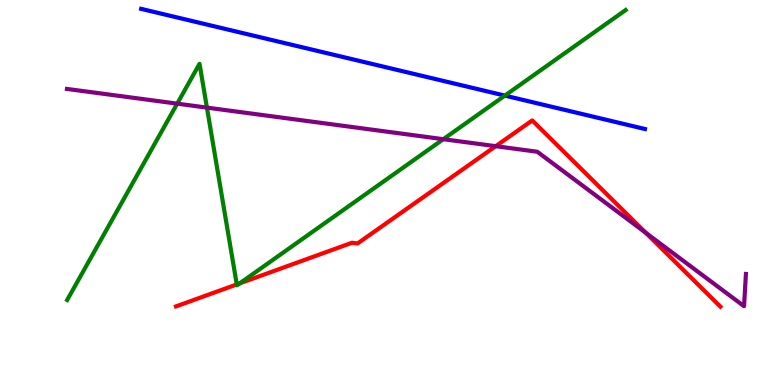[{'lines': ['blue', 'red'], 'intersections': []}, {'lines': ['green', 'red'], 'intersections': [{'x': 3.06, 'y': 2.61}, {'x': 3.09, 'y': 2.64}]}, {'lines': ['purple', 'red'], 'intersections': [{'x': 6.4, 'y': 6.2}, {'x': 8.33, 'y': 3.95}]}, {'lines': ['blue', 'green'], 'intersections': [{'x': 6.51, 'y': 7.52}]}, {'lines': ['blue', 'purple'], 'intersections': []}, {'lines': ['green', 'purple'], 'intersections': [{'x': 2.29, 'y': 7.31}, {'x': 2.67, 'y': 7.2}, {'x': 5.72, 'y': 6.38}]}]